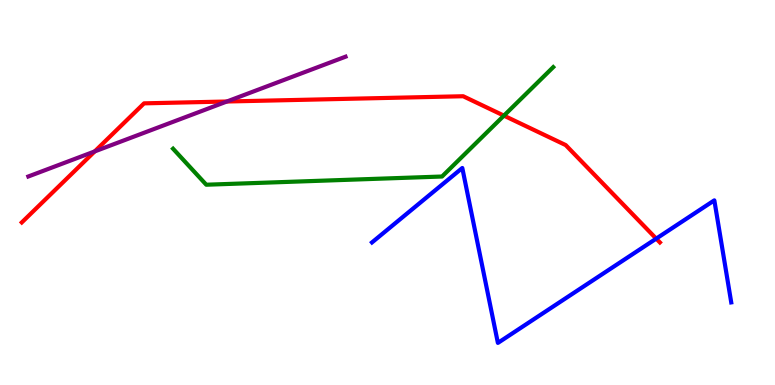[{'lines': ['blue', 'red'], 'intersections': [{'x': 8.47, 'y': 3.8}]}, {'lines': ['green', 'red'], 'intersections': [{'x': 6.5, 'y': 7.0}]}, {'lines': ['purple', 'red'], 'intersections': [{'x': 1.22, 'y': 6.07}, {'x': 2.93, 'y': 7.36}]}, {'lines': ['blue', 'green'], 'intersections': []}, {'lines': ['blue', 'purple'], 'intersections': []}, {'lines': ['green', 'purple'], 'intersections': []}]